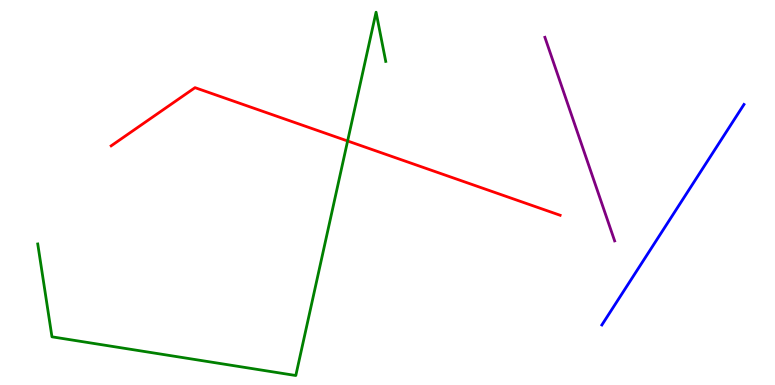[{'lines': ['blue', 'red'], 'intersections': []}, {'lines': ['green', 'red'], 'intersections': [{'x': 4.49, 'y': 6.34}]}, {'lines': ['purple', 'red'], 'intersections': []}, {'lines': ['blue', 'green'], 'intersections': []}, {'lines': ['blue', 'purple'], 'intersections': []}, {'lines': ['green', 'purple'], 'intersections': []}]